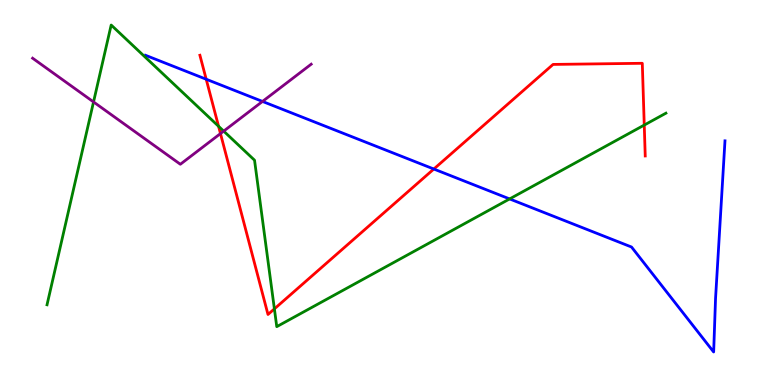[{'lines': ['blue', 'red'], 'intersections': [{'x': 2.66, 'y': 7.94}, {'x': 5.6, 'y': 5.61}]}, {'lines': ['green', 'red'], 'intersections': [{'x': 2.82, 'y': 6.72}, {'x': 3.54, 'y': 1.98}, {'x': 8.31, 'y': 6.75}]}, {'lines': ['purple', 'red'], 'intersections': [{'x': 2.84, 'y': 6.53}]}, {'lines': ['blue', 'green'], 'intersections': [{'x': 6.58, 'y': 4.83}]}, {'lines': ['blue', 'purple'], 'intersections': [{'x': 3.39, 'y': 7.37}]}, {'lines': ['green', 'purple'], 'intersections': [{'x': 1.21, 'y': 7.35}, {'x': 2.89, 'y': 6.59}]}]